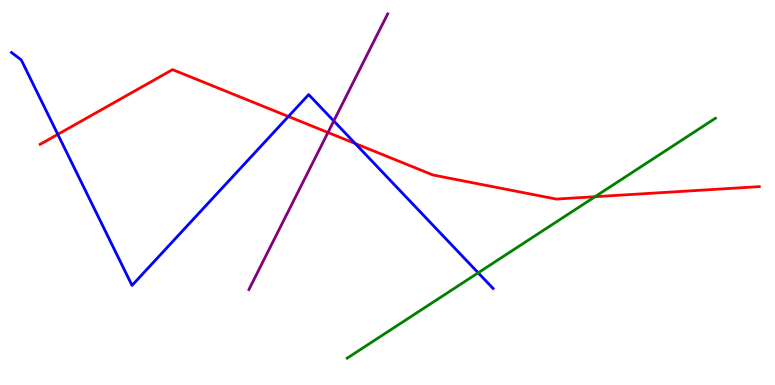[{'lines': ['blue', 'red'], 'intersections': [{'x': 0.746, 'y': 6.51}, {'x': 3.72, 'y': 6.97}, {'x': 4.58, 'y': 6.27}]}, {'lines': ['green', 'red'], 'intersections': [{'x': 7.68, 'y': 4.89}]}, {'lines': ['purple', 'red'], 'intersections': [{'x': 4.23, 'y': 6.56}]}, {'lines': ['blue', 'green'], 'intersections': [{'x': 6.17, 'y': 2.91}]}, {'lines': ['blue', 'purple'], 'intersections': [{'x': 4.31, 'y': 6.86}]}, {'lines': ['green', 'purple'], 'intersections': []}]